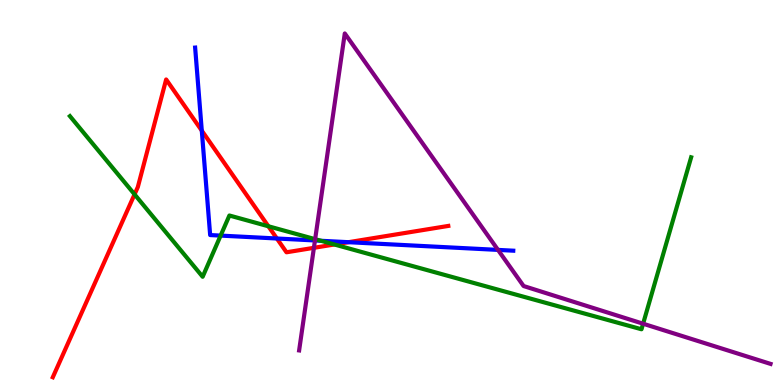[{'lines': ['blue', 'red'], 'intersections': [{'x': 2.6, 'y': 6.61}, {'x': 3.57, 'y': 3.81}, {'x': 4.5, 'y': 3.71}]}, {'lines': ['green', 'red'], 'intersections': [{'x': 1.74, 'y': 4.95}, {'x': 3.46, 'y': 4.12}, {'x': 4.31, 'y': 3.65}]}, {'lines': ['purple', 'red'], 'intersections': [{'x': 4.05, 'y': 3.56}]}, {'lines': ['blue', 'green'], 'intersections': [{'x': 2.85, 'y': 3.88}, {'x': 4.14, 'y': 3.75}]}, {'lines': ['blue', 'purple'], 'intersections': [{'x': 4.06, 'y': 3.75}, {'x': 6.43, 'y': 3.51}]}, {'lines': ['green', 'purple'], 'intersections': [{'x': 4.07, 'y': 3.79}, {'x': 8.3, 'y': 1.59}]}]